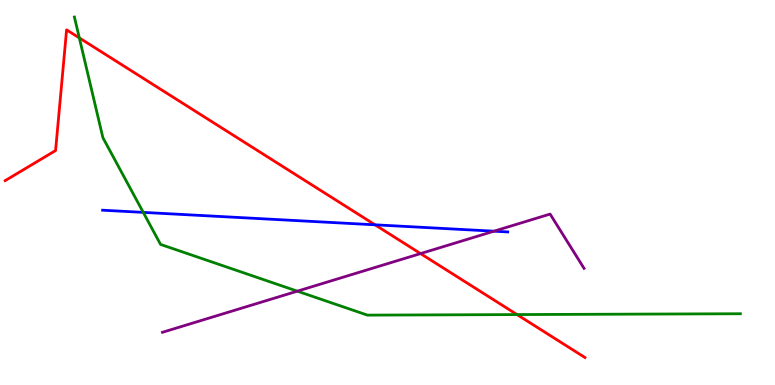[{'lines': ['blue', 'red'], 'intersections': [{'x': 4.84, 'y': 4.16}]}, {'lines': ['green', 'red'], 'intersections': [{'x': 1.02, 'y': 9.02}, {'x': 6.67, 'y': 1.83}]}, {'lines': ['purple', 'red'], 'intersections': [{'x': 5.43, 'y': 3.41}]}, {'lines': ['blue', 'green'], 'intersections': [{'x': 1.85, 'y': 4.48}]}, {'lines': ['blue', 'purple'], 'intersections': [{'x': 6.37, 'y': 4.0}]}, {'lines': ['green', 'purple'], 'intersections': [{'x': 3.84, 'y': 2.44}]}]